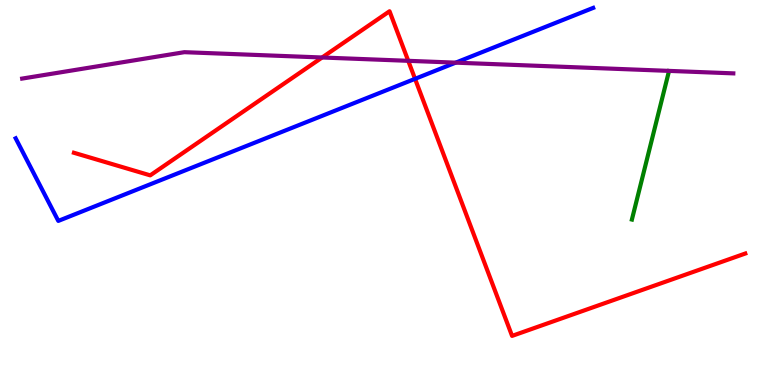[{'lines': ['blue', 'red'], 'intersections': [{'x': 5.36, 'y': 7.95}]}, {'lines': ['green', 'red'], 'intersections': []}, {'lines': ['purple', 'red'], 'intersections': [{'x': 4.16, 'y': 8.51}, {'x': 5.27, 'y': 8.42}]}, {'lines': ['blue', 'green'], 'intersections': []}, {'lines': ['blue', 'purple'], 'intersections': [{'x': 5.88, 'y': 8.37}]}, {'lines': ['green', 'purple'], 'intersections': []}]